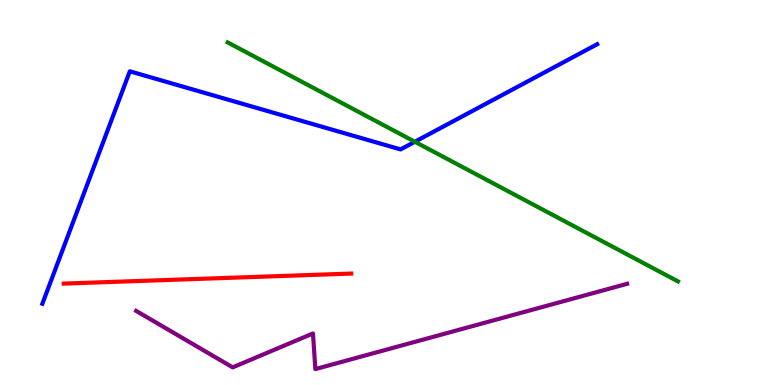[{'lines': ['blue', 'red'], 'intersections': []}, {'lines': ['green', 'red'], 'intersections': []}, {'lines': ['purple', 'red'], 'intersections': []}, {'lines': ['blue', 'green'], 'intersections': [{'x': 5.35, 'y': 6.32}]}, {'lines': ['blue', 'purple'], 'intersections': []}, {'lines': ['green', 'purple'], 'intersections': []}]